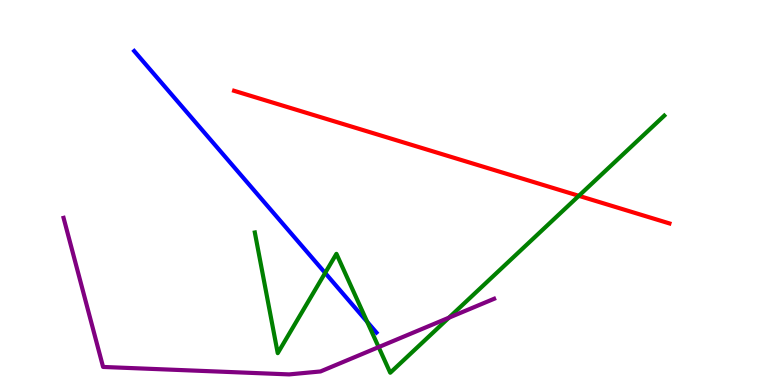[{'lines': ['blue', 'red'], 'intersections': []}, {'lines': ['green', 'red'], 'intersections': [{'x': 7.47, 'y': 4.91}]}, {'lines': ['purple', 'red'], 'intersections': []}, {'lines': ['blue', 'green'], 'intersections': [{'x': 4.2, 'y': 2.91}, {'x': 4.74, 'y': 1.64}]}, {'lines': ['blue', 'purple'], 'intersections': []}, {'lines': ['green', 'purple'], 'intersections': [{'x': 4.89, 'y': 0.984}, {'x': 5.79, 'y': 1.75}]}]